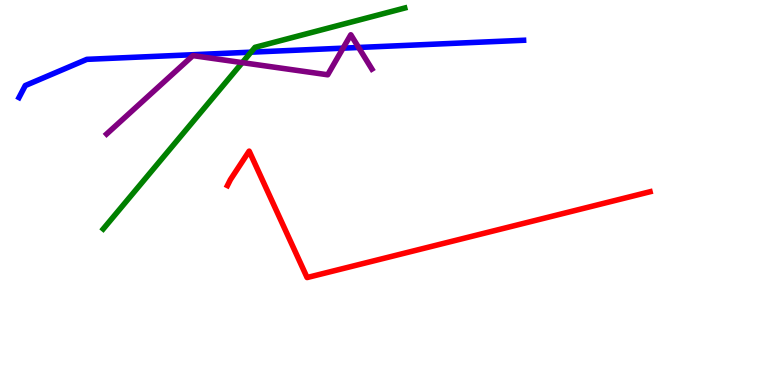[{'lines': ['blue', 'red'], 'intersections': []}, {'lines': ['green', 'red'], 'intersections': []}, {'lines': ['purple', 'red'], 'intersections': []}, {'lines': ['blue', 'green'], 'intersections': [{'x': 3.24, 'y': 8.64}]}, {'lines': ['blue', 'purple'], 'intersections': [{'x': 4.43, 'y': 8.75}, {'x': 4.63, 'y': 8.77}]}, {'lines': ['green', 'purple'], 'intersections': [{'x': 3.13, 'y': 8.37}]}]